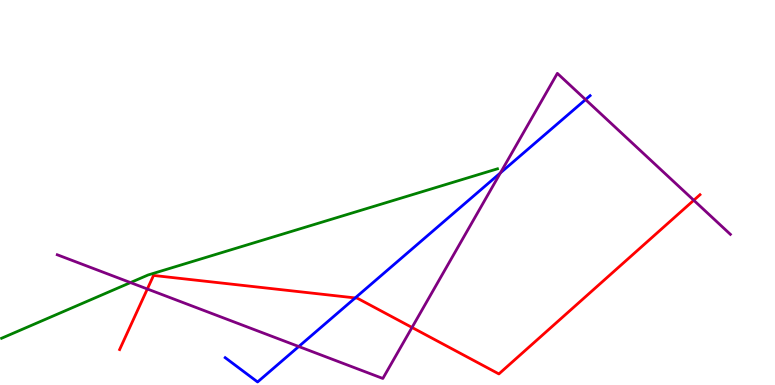[{'lines': ['blue', 'red'], 'intersections': [{'x': 4.58, 'y': 2.26}]}, {'lines': ['green', 'red'], 'intersections': []}, {'lines': ['purple', 'red'], 'intersections': [{'x': 1.9, 'y': 2.49}, {'x': 5.32, 'y': 1.49}, {'x': 8.95, 'y': 4.8}]}, {'lines': ['blue', 'green'], 'intersections': []}, {'lines': ['blue', 'purple'], 'intersections': [{'x': 3.85, 'y': 1.0}, {'x': 6.46, 'y': 5.51}, {'x': 7.56, 'y': 7.41}]}, {'lines': ['green', 'purple'], 'intersections': [{'x': 1.68, 'y': 2.66}]}]